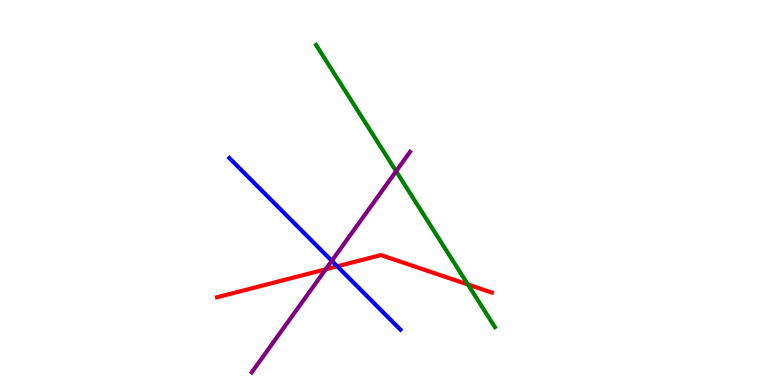[{'lines': ['blue', 'red'], 'intersections': [{'x': 4.35, 'y': 3.08}]}, {'lines': ['green', 'red'], 'intersections': [{'x': 6.04, 'y': 2.61}]}, {'lines': ['purple', 'red'], 'intersections': [{'x': 4.2, 'y': 3.01}]}, {'lines': ['blue', 'green'], 'intersections': []}, {'lines': ['blue', 'purple'], 'intersections': [{'x': 4.28, 'y': 3.23}]}, {'lines': ['green', 'purple'], 'intersections': [{'x': 5.11, 'y': 5.55}]}]